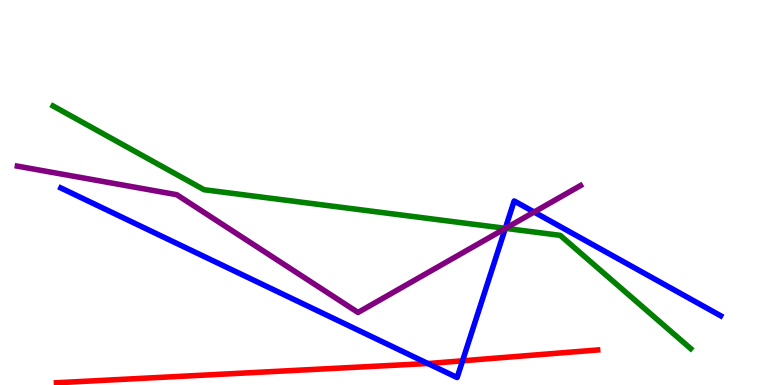[{'lines': ['blue', 'red'], 'intersections': [{'x': 5.52, 'y': 0.558}, {'x': 5.97, 'y': 0.629}]}, {'lines': ['green', 'red'], 'intersections': []}, {'lines': ['purple', 'red'], 'intersections': []}, {'lines': ['blue', 'green'], 'intersections': [{'x': 6.52, 'y': 4.07}]}, {'lines': ['blue', 'purple'], 'intersections': [{'x': 6.52, 'y': 4.07}, {'x': 6.89, 'y': 4.49}]}, {'lines': ['green', 'purple'], 'intersections': [{'x': 6.52, 'y': 4.07}]}]